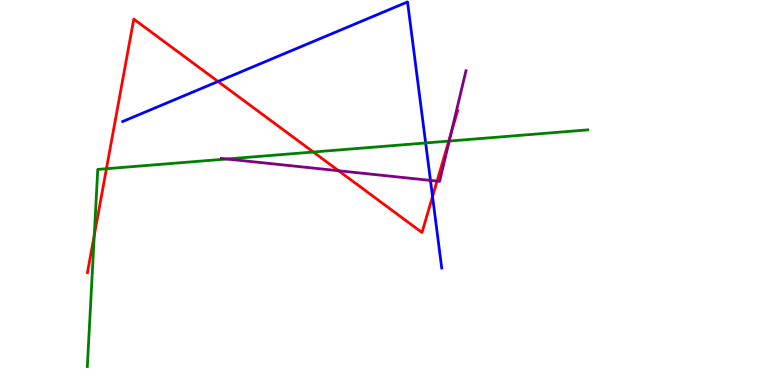[{'lines': ['blue', 'red'], 'intersections': [{'x': 2.81, 'y': 7.88}, {'x': 5.58, 'y': 4.9}]}, {'lines': ['green', 'red'], 'intersections': [{'x': 1.22, 'y': 3.89}, {'x': 1.37, 'y': 5.62}, {'x': 4.04, 'y': 6.05}, {'x': 5.79, 'y': 6.34}]}, {'lines': ['purple', 'red'], 'intersections': [{'x': 4.37, 'y': 5.56}, {'x': 5.64, 'y': 5.3}, {'x': 5.82, 'y': 6.55}]}, {'lines': ['blue', 'green'], 'intersections': [{'x': 5.49, 'y': 6.29}]}, {'lines': ['blue', 'purple'], 'intersections': [{'x': 5.55, 'y': 5.31}]}, {'lines': ['green', 'purple'], 'intersections': [{'x': 2.93, 'y': 5.87}, {'x': 5.8, 'y': 6.34}]}]